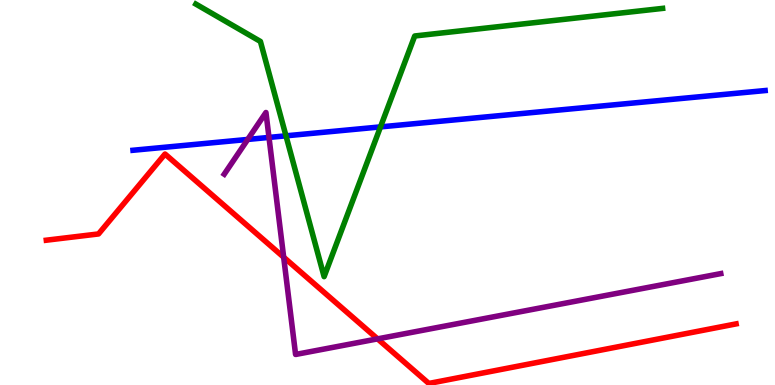[{'lines': ['blue', 'red'], 'intersections': []}, {'lines': ['green', 'red'], 'intersections': []}, {'lines': ['purple', 'red'], 'intersections': [{'x': 3.66, 'y': 3.32}, {'x': 4.87, 'y': 1.2}]}, {'lines': ['blue', 'green'], 'intersections': [{'x': 3.69, 'y': 6.47}, {'x': 4.91, 'y': 6.7}]}, {'lines': ['blue', 'purple'], 'intersections': [{'x': 3.2, 'y': 6.38}, {'x': 3.47, 'y': 6.43}]}, {'lines': ['green', 'purple'], 'intersections': []}]